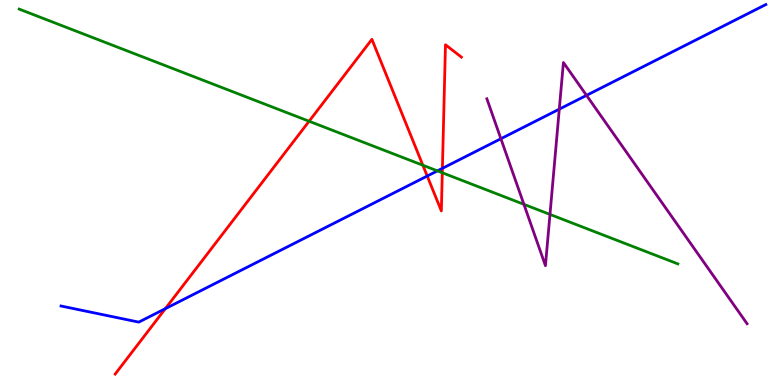[{'lines': ['blue', 'red'], 'intersections': [{'x': 2.13, 'y': 1.98}, {'x': 5.51, 'y': 5.43}, {'x': 5.71, 'y': 5.63}]}, {'lines': ['green', 'red'], 'intersections': [{'x': 3.99, 'y': 6.85}, {'x': 5.46, 'y': 5.71}, {'x': 5.71, 'y': 5.51}]}, {'lines': ['purple', 'red'], 'intersections': []}, {'lines': ['blue', 'green'], 'intersections': [{'x': 5.64, 'y': 5.56}]}, {'lines': ['blue', 'purple'], 'intersections': [{'x': 6.46, 'y': 6.4}, {'x': 7.22, 'y': 7.16}, {'x': 7.57, 'y': 7.52}]}, {'lines': ['green', 'purple'], 'intersections': [{'x': 6.76, 'y': 4.69}, {'x': 7.1, 'y': 4.43}]}]